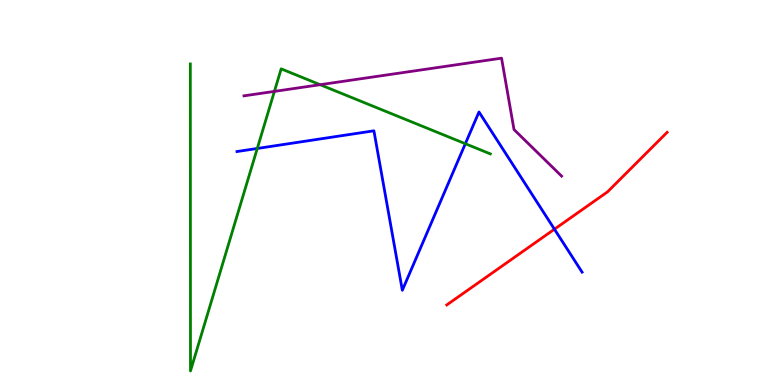[{'lines': ['blue', 'red'], 'intersections': [{'x': 7.15, 'y': 4.05}]}, {'lines': ['green', 'red'], 'intersections': []}, {'lines': ['purple', 'red'], 'intersections': []}, {'lines': ['blue', 'green'], 'intersections': [{'x': 3.32, 'y': 6.14}, {'x': 6.0, 'y': 6.27}]}, {'lines': ['blue', 'purple'], 'intersections': []}, {'lines': ['green', 'purple'], 'intersections': [{'x': 3.54, 'y': 7.63}, {'x': 4.13, 'y': 7.8}]}]